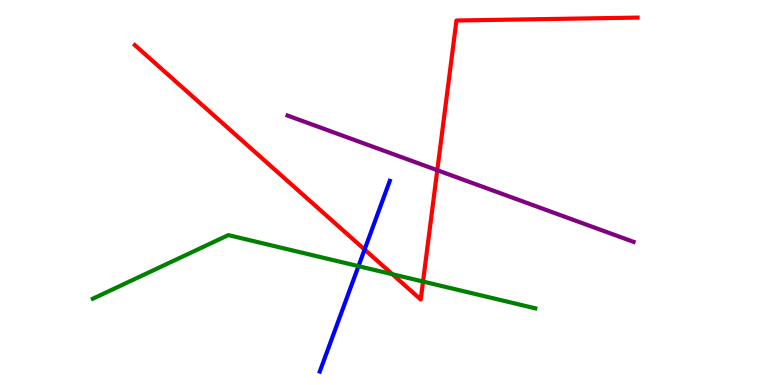[{'lines': ['blue', 'red'], 'intersections': [{'x': 4.7, 'y': 3.52}]}, {'lines': ['green', 'red'], 'intersections': [{'x': 5.06, 'y': 2.88}, {'x': 5.46, 'y': 2.69}]}, {'lines': ['purple', 'red'], 'intersections': [{'x': 5.64, 'y': 5.58}]}, {'lines': ['blue', 'green'], 'intersections': [{'x': 4.63, 'y': 3.09}]}, {'lines': ['blue', 'purple'], 'intersections': []}, {'lines': ['green', 'purple'], 'intersections': []}]